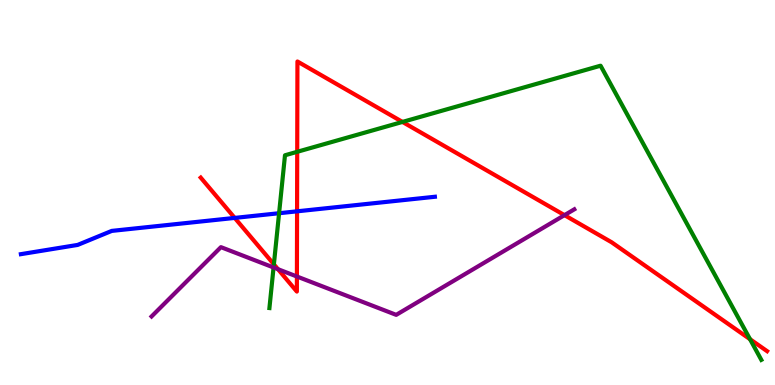[{'lines': ['blue', 'red'], 'intersections': [{'x': 3.03, 'y': 4.34}, {'x': 3.83, 'y': 4.51}]}, {'lines': ['green', 'red'], 'intersections': [{'x': 3.53, 'y': 3.13}, {'x': 3.84, 'y': 6.06}, {'x': 5.19, 'y': 6.83}, {'x': 9.68, 'y': 1.19}]}, {'lines': ['purple', 'red'], 'intersections': [{'x': 3.59, 'y': 3.01}, {'x': 3.83, 'y': 2.82}, {'x': 7.28, 'y': 4.41}]}, {'lines': ['blue', 'green'], 'intersections': [{'x': 3.6, 'y': 4.46}]}, {'lines': ['blue', 'purple'], 'intersections': []}, {'lines': ['green', 'purple'], 'intersections': [{'x': 3.53, 'y': 3.05}]}]